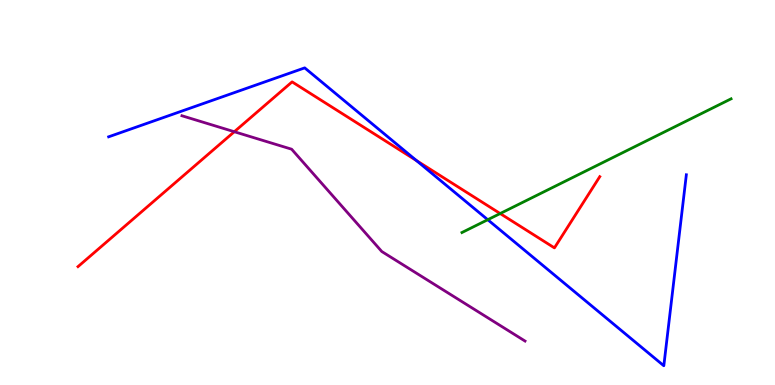[{'lines': ['blue', 'red'], 'intersections': [{'x': 5.37, 'y': 5.83}]}, {'lines': ['green', 'red'], 'intersections': [{'x': 6.45, 'y': 4.45}]}, {'lines': ['purple', 'red'], 'intersections': [{'x': 3.02, 'y': 6.58}]}, {'lines': ['blue', 'green'], 'intersections': [{'x': 6.29, 'y': 4.29}]}, {'lines': ['blue', 'purple'], 'intersections': []}, {'lines': ['green', 'purple'], 'intersections': []}]